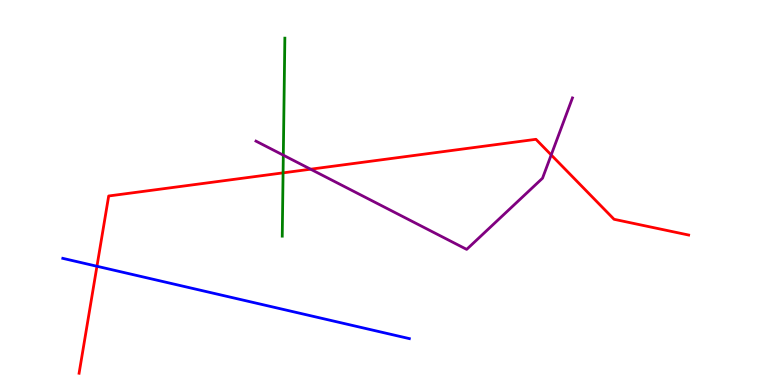[{'lines': ['blue', 'red'], 'intersections': [{'x': 1.25, 'y': 3.08}]}, {'lines': ['green', 'red'], 'intersections': [{'x': 3.65, 'y': 5.51}]}, {'lines': ['purple', 'red'], 'intersections': [{'x': 4.01, 'y': 5.61}, {'x': 7.11, 'y': 5.98}]}, {'lines': ['blue', 'green'], 'intersections': []}, {'lines': ['blue', 'purple'], 'intersections': []}, {'lines': ['green', 'purple'], 'intersections': [{'x': 3.66, 'y': 5.97}]}]